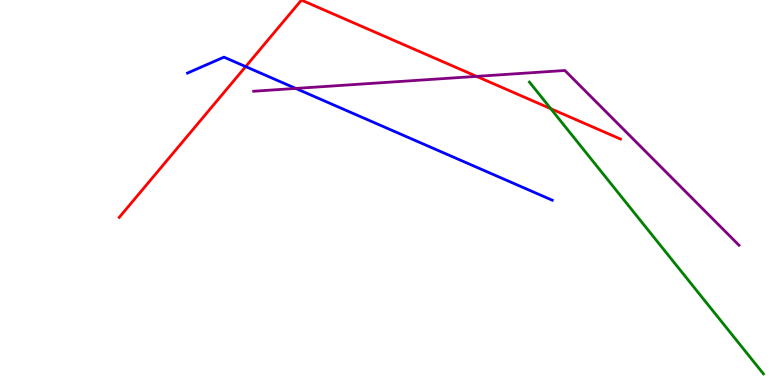[{'lines': ['blue', 'red'], 'intersections': [{'x': 3.17, 'y': 8.27}]}, {'lines': ['green', 'red'], 'intersections': [{'x': 7.11, 'y': 7.18}]}, {'lines': ['purple', 'red'], 'intersections': [{'x': 6.15, 'y': 8.02}]}, {'lines': ['blue', 'green'], 'intersections': []}, {'lines': ['blue', 'purple'], 'intersections': [{'x': 3.82, 'y': 7.7}]}, {'lines': ['green', 'purple'], 'intersections': []}]